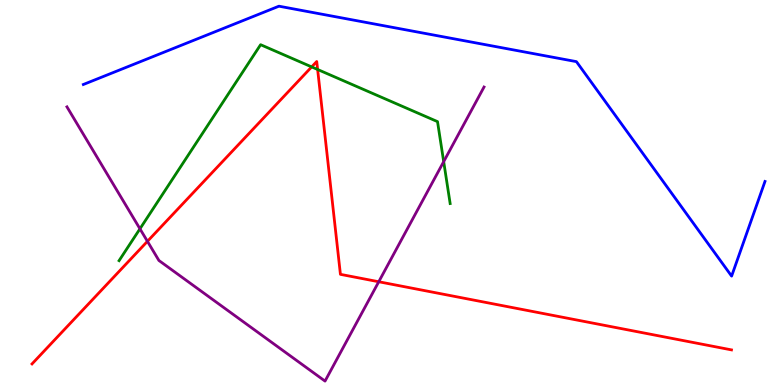[{'lines': ['blue', 'red'], 'intersections': []}, {'lines': ['green', 'red'], 'intersections': [{'x': 4.02, 'y': 8.26}, {'x': 4.1, 'y': 8.19}]}, {'lines': ['purple', 'red'], 'intersections': [{'x': 1.9, 'y': 3.73}, {'x': 4.89, 'y': 2.68}]}, {'lines': ['blue', 'green'], 'intersections': []}, {'lines': ['blue', 'purple'], 'intersections': []}, {'lines': ['green', 'purple'], 'intersections': [{'x': 1.81, 'y': 4.06}, {'x': 5.73, 'y': 5.8}]}]